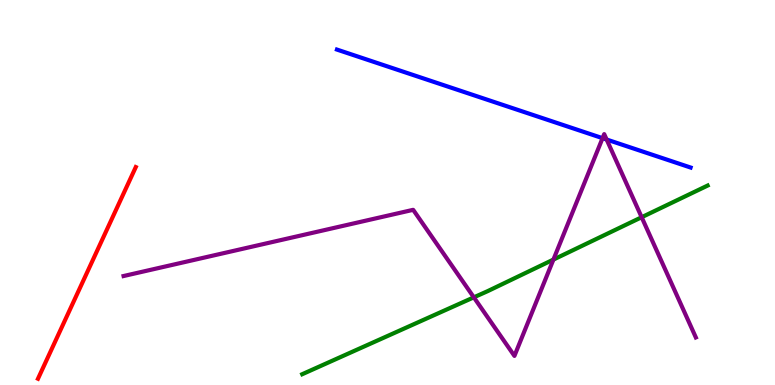[{'lines': ['blue', 'red'], 'intersections': []}, {'lines': ['green', 'red'], 'intersections': []}, {'lines': ['purple', 'red'], 'intersections': []}, {'lines': ['blue', 'green'], 'intersections': []}, {'lines': ['blue', 'purple'], 'intersections': [{'x': 7.77, 'y': 6.41}, {'x': 7.83, 'y': 6.38}]}, {'lines': ['green', 'purple'], 'intersections': [{'x': 6.11, 'y': 2.28}, {'x': 7.14, 'y': 3.26}, {'x': 8.28, 'y': 4.36}]}]